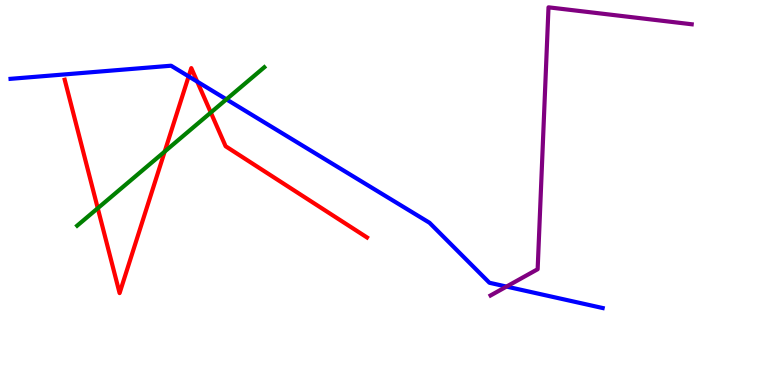[{'lines': ['blue', 'red'], 'intersections': [{'x': 2.43, 'y': 8.02}, {'x': 2.54, 'y': 7.88}]}, {'lines': ['green', 'red'], 'intersections': [{'x': 1.26, 'y': 4.59}, {'x': 2.13, 'y': 6.06}, {'x': 2.72, 'y': 7.08}]}, {'lines': ['purple', 'red'], 'intersections': []}, {'lines': ['blue', 'green'], 'intersections': [{'x': 2.92, 'y': 7.42}]}, {'lines': ['blue', 'purple'], 'intersections': [{'x': 6.54, 'y': 2.56}]}, {'lines': ['green', 'purple'], 'intersections': []}]